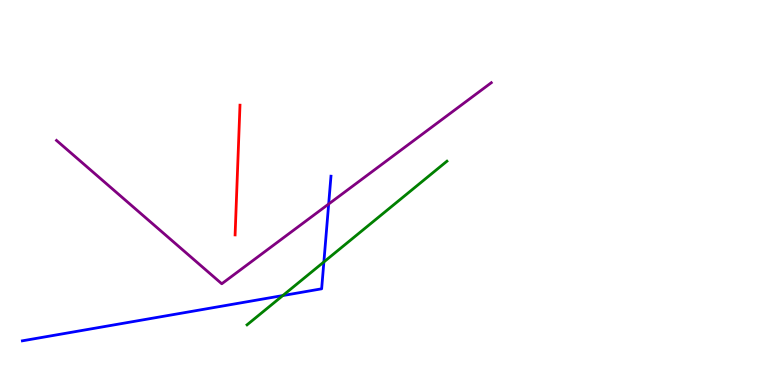[{'lines': ['blue', 'red'], 'intersections': []}, {'lines': ['green', 'red'], 'intersections': []}, {'lines': ['purple', 'red'], 'intersections': []}, {'lines': ['blue', 'green'], 'intersections': [{'x': 3.65, 'y': 2.32}, {'x': 4.18, 'y': 3.2}]}, {'lines': ['blue', 'purple'], 'intersections': [{'x': 4.24, 'y': 4.7}]}, {'lines': ['green', 'purple'], 'intersections': []}]